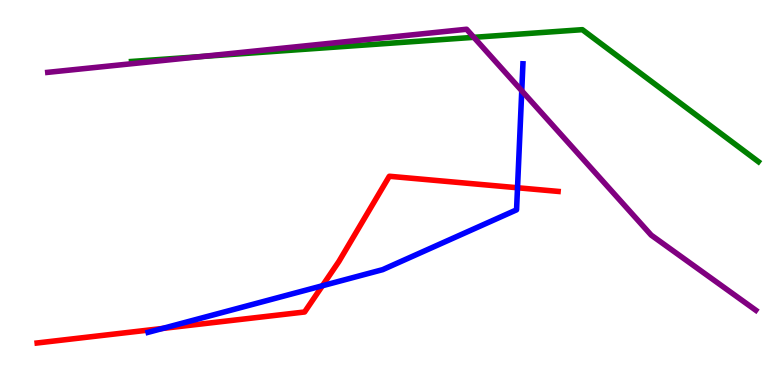[{'lines': ['blue', 'red'], 'intersections': [{'x': 2.1, 'y': 1.47}, {'x': 4.16, 'y': 2.58}, {'x': 6.68, 'y': 5.12}]}, {'lines': ['green', 'red'], 'intersections': []}, {'lines': ['purple', 'red'], 'intersections': []}, {'lines': ['blue', 'green'], 'intersections': []}, {'lines': ['blue', 'purple'], 'intersections': [{'x': 6.73, 'y': 7.64}]}, {'lines': ['green', 'purple'], 'intersections': [{'x': 2.6, 'y': 8.53}, {'x': 6.11, 'y': 9.03}]}]